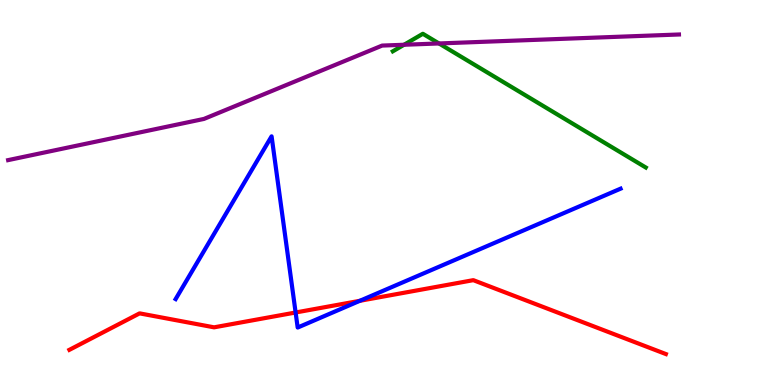[{'lines': ['blue', 'red'], 'intersections': [{'x': 3.81, 'y': 1.88}, {'x': 4.64, 'y': 2.19}]}, {'lines': ['green', 'red'], 'intersections': []}, {'lines': ['purple', 'red'], 'intersections': []}, {'lines': ['blue', 'green'], 'intersections': []}, {'lines': ['blue', 'purple'], 'intersections': []}, {'lines': ['green', 'purple'], 'intersections': [{'x': 5.21, 'y': 8.84}, {'x': 5.66, 'y': 8.87}]}]